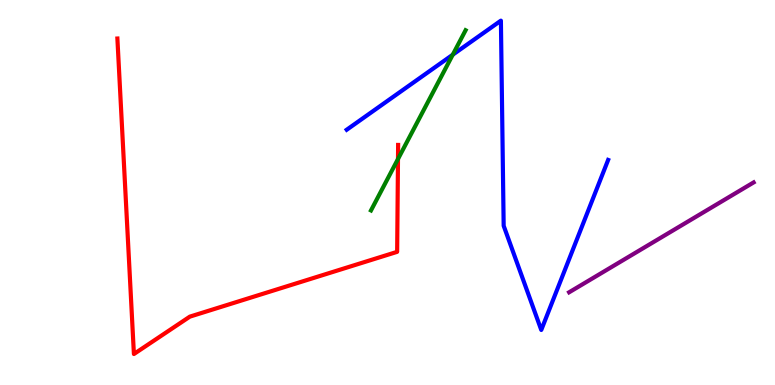[{'lines': ['blue', 'red'], 'intersections': []}, {'lines': ['green', 'red'], 'intersections': [{'x': 5.14, 'y': 5.87}]}, {'lines': ['purple', 'red'], 'intersections': []}, {'lines': ['blue', 'green'], 'intersections': [{'x': 5.84, 'y': 8.58}]}, {'lines': ['blue', 'purple'], 'intersections': []}, {'lines': ['green', 'purple'], 'intersections': []}]